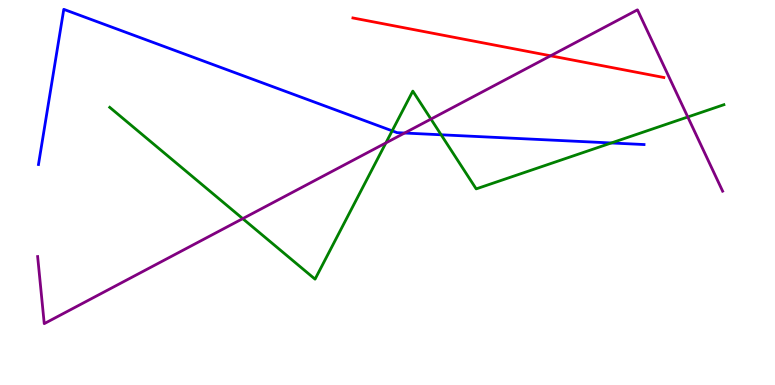[{'lines': ['blue', 'red'], 'intersections': []}, {'lines': ['green', 'red'], 'intersections': []}, {'lines': ['purple', 'red'], 'intersections': [{'x': 7.1, 'y': 8.55}]}, {'lines': ['blue', 'green'], 'intersections': [{'x': 5.06, 'y': 6.6}, {'x': 5.69, 'y': 6.5}, {'x': 7.89, 'y': 6.29}]}, {'lines': ['blue', 'purple'], 'intersections': [{'x': 5.22, 'y': 6.54}]}, {'lines': ['green', 'purple'], 'intersections': [{'x': 3.13, 'y': 4.32}, {'x': 4.98, 'y': 6.29}, {'x': 5.56, 'y': 6.91}, {'x': 8.87, 'y': 6.96}]}]